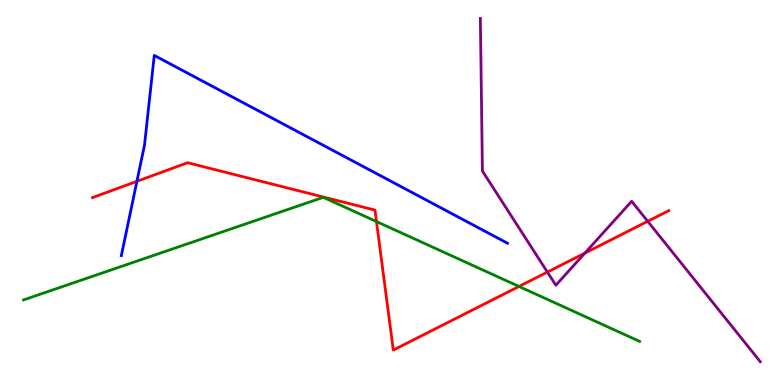[{'lines': ['blue', 'red'], 'intersections': [{'x': 1.77, 'y': 5.29}]}, {'lines': ['green', 'red'], 'intersections': [{'x': 4.86, 'y': 4.25}, {'x': 6.7, 'y': 2.56}]}, {'lines': ['purple', 'red'], 'intersections': [{'x': 7.06, 'y': 2.93}, {'x': 7.55, 'y': 3.43}, {'x': 8.36, 'y': 4.25}]}, {'lines': ['blue', 'green'], 'intersections': []}, {'lines': ['blue', 'purple'], 'intersections': []}, {'lines': ['green', 'purple'], 'intersections': []}]